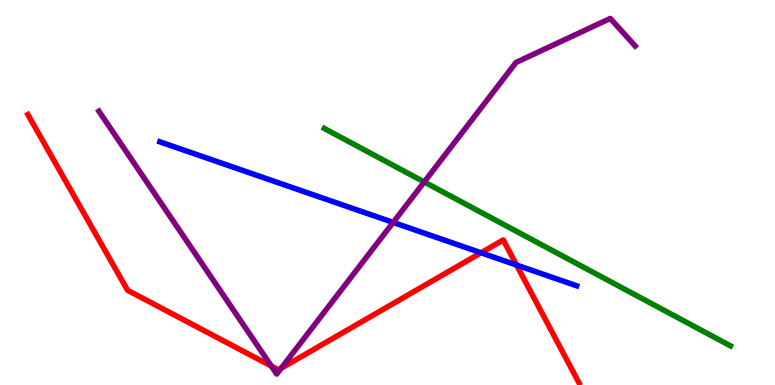[{'lines': ['blue', 'red'], 'intersections': [{'x': 6.21, 'y': 3.43}, {'x': 6.67, 'y': 3.12}]}, {'lines': ['green', 'red'], 'intersections': []}, {'lines': ['purple', 'red'], 'intersections': [{'x': 3.5, 'y': 0.492}, {'x': 3.63, 'y': 0.434}]}, {'lines': ['blue', 'green'], 'intersections': []}, {'lines': ['blue', 'purple'], 'intersections': [{'x': 5.07, 'y': 4.22}]}, {'lines': ['green', 'purple'], 'intersections': [{'x': 5.47, 'y': 5.27}]}]